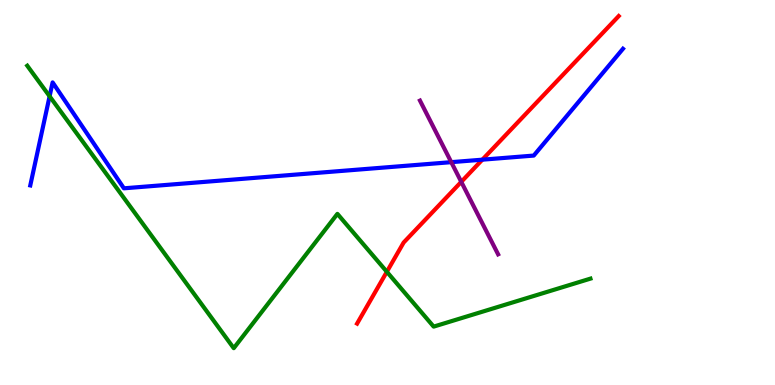[{'lines': ['blue', 'red'], 'intersections': [{'x': 6.22, 'y': 5.85}]}, {'lines': ['green', 'red'], 'intersections': [{'x': 4.99, 'y': 2.94}]}, {'lines': ['purple', 'red'], 'intersections': [{'x': 5.95, 'y': 5.28}]}, {'lines': ['blue', 'green'], 'intersections': [{'x': 0.64, 'y': 7.5}]}, {'lines': ['blue', 'purple'], 'intersections': [{'x': 5.82, 'y': 5.79}]}, {'lines': ['green', 'purple'], 'intersections': []}]